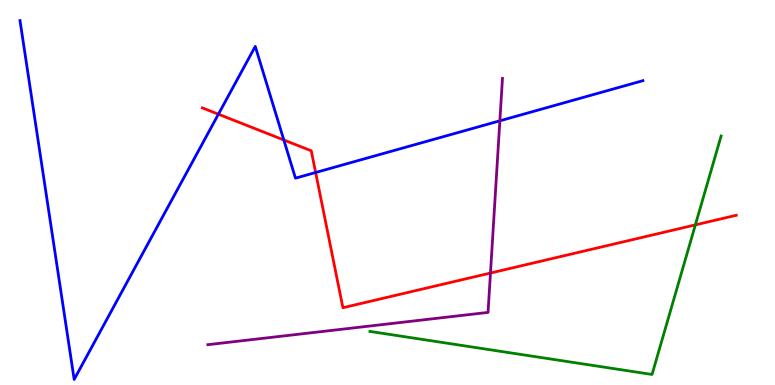[{'lines': ['blue', 'red'], 'intersections': [{'x': 2.82, 'y': 7.03}, {'x': 3.66, 'y': 6.36}, {'x': 4.07, 'y': 5.52}]}, {'lines': ['green', 'red'], 'intersections': [{'x': 8.97, 'y': 4.16}]}, {'lines': ['purple', 'red'], 'intersections': [{'x': 6.33, 'y': 2.91}]}, {'lines': ['blue', 'green'], 'intersections': []}, {'lines': ['blue', 'purple'], 'intersections': [{'x': 6.45, 'y': 6.86}]}, {'lines': ['green', 'purple'], 'intersections': []}]